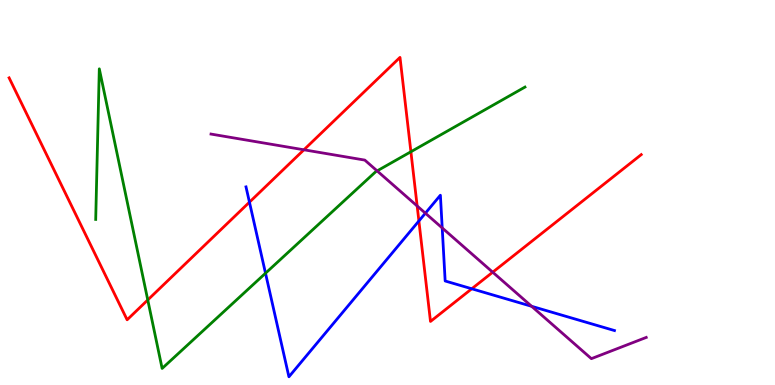[{'lines': ['blue', 'red'], 'intersections': [{'x': 3.22, 'y': 4.75}, {'x': 5.41, 'y': 4.26}, {'x': 6.09, 'y': 2.5}]}, {'lines': ['green', 'red'], 'intersections': [{'x': 1.91, 'y': 2.21}, {'x': 5.3, 'y': 6.06}]}, {'lines': ['purple', 'red'], 'intersections': [{'x': 3.92, 'y': 6.11}, {'x': 5.38, 'y': 4.65}, {'x': 6.36, 'y': 2.93}]}, {'lines': ['blue', 'green'], 'intersections': [{'x': 3.43, 'y': 2.9}]}, {'lines': ['blue', 'purple'], 'intersections': [{'x': 5.49, 'y': 4.46}, {'x': 5.71, 'y': 4.08}, {'x': 6.86, 'y': 2.04}]}, {'lines': ['green', 'purple'], 'intersections': [{'x': 4.87, 'y': 5.56}]}]